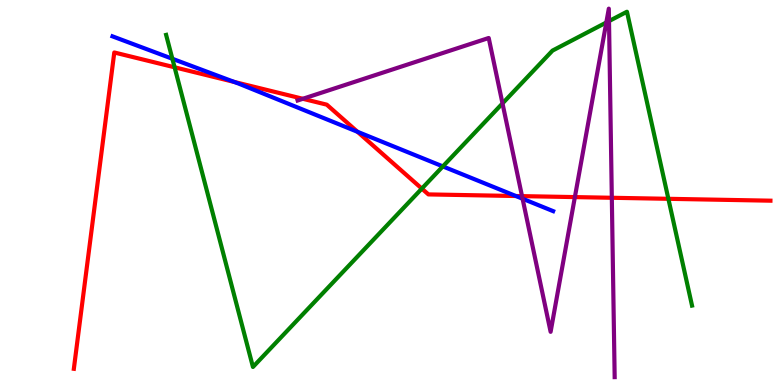[{'lines': ['blue', 'red'], 'intersections': [{'x': 3.02, 'y': 7.87}, {'x': 4.61, 'y': 6.58}, {'x': 6.66, 'y': 4.91}]}, {'lines': ['green', 'red'], 'intersections': [{'x': 2.25, 'y': 8.25}, {'x': 5.44, 'y': 5.1}, {'x': 8.62, 'y': 4.84}]}, {'lines': ['purple', 'red'], 'intersections': [{'x': 3.91, 'y': 7.43}, {'x': 6.74, 'y': 4.91}, {'x': 7.42, 'y': 4.88}, {'x': 7.89, 'y': 4.86}]}, {'lines': ['blue', 'green'], 'intersections': [{'x': 2.22, 'y': 8.47}, {'x': 5.71, 'y': 5.68}]}, {'lines': ['blue', 'purple'], 'intersections': [{'x': 6.74, 'y': 4.84}]}, {'lines': ['green', 'purple'], 'intersections': [{'x': 6.48, 'y': 7.31}, {'x': 7.82, 'y': 9.42}, {'x': 7.86, 'y': 9.45}]}]